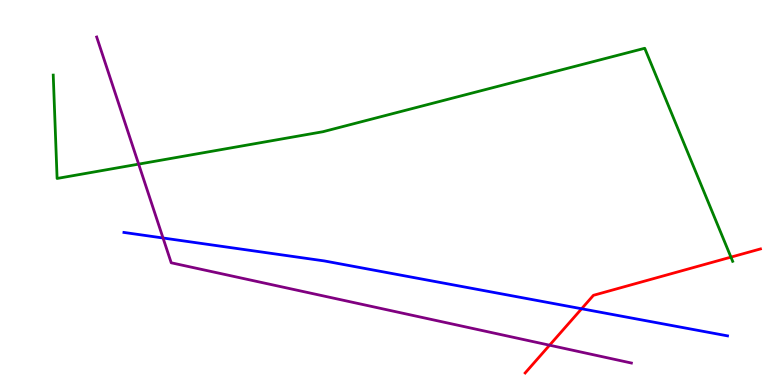[{'lines': ['blue', 'red'], 'intersections': [{'x': 7.5, 'y': 1.98}]}, {'lines': ['green', 'red'], 'intersections': [{'x': 9.43, 'y': 3.32}]}, {'lines': ['purple', 'red'], 'intersections': [{'x': 7.09, 'y': 1.03}]}, {'lines': ['blue', 'green'], 'intersections': []}, {'lines': ['blue', 'purple'], 'intersections': [{'x': 2.1, 'y': 3.82}]}, {'lines': ['green', 'purple'], 'intersections': [{'x': 1.79, 'y': 5.74}]}]